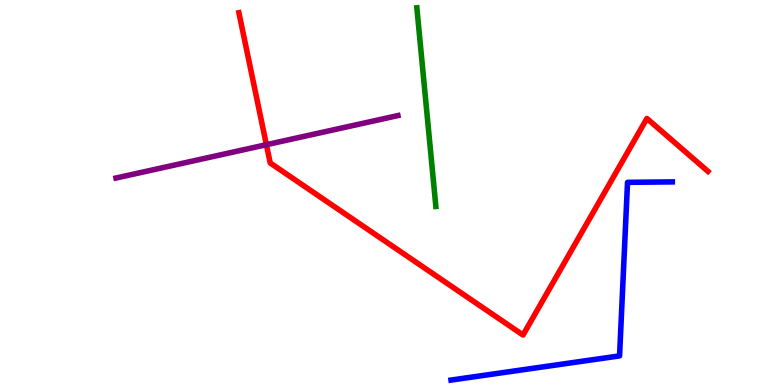[{'lines': ['blue', 'red'], 'intersections': []}, {'lines': ['green', 'red'], 'intersections': []}, {'lines': ['purple', 'red'], 'intersections': [{'x': 3.44, 'y': 6.24}]}, {'lines': ['blue', 'green'], 'intersections': []}, {'lines': ['blue', 'purple'], 'intersections': []}, {'lines': ['green', 'purple'], 'intersections': []}]